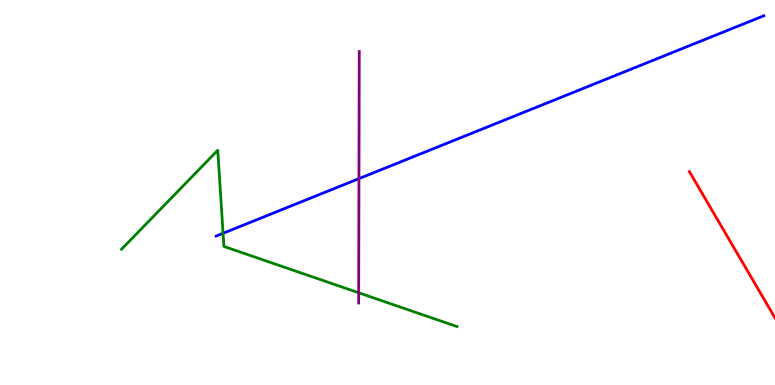[{'lines': ['blue', 'red'], 'intersections': []}, {'lines': ['green', 'red'], 'intersections': []}, {'lines': ['purple', 'red'], 'intersections': []}, {'lines': ['blue', 'green'], 'intersections': [{'x': 2.88, 'y': 3.94}]}, {'lines': ['blue', 'purple'], 'intersections': [{'x': 4.63, 'y': 5.36}]}, {'lines': ['green', 'purple'], 'intersections': [{'x': 4.63, 'y': 2.4}]}]